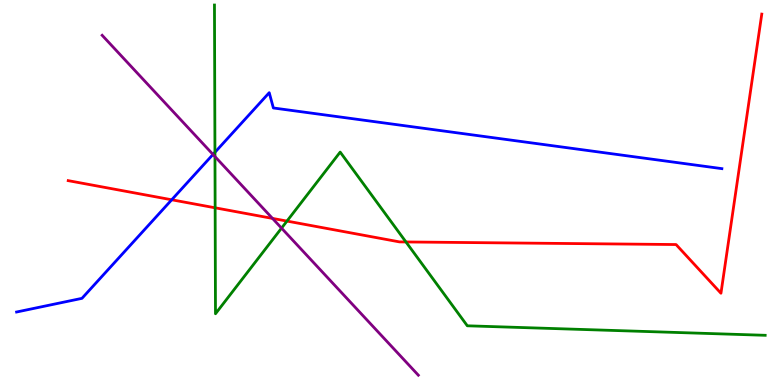[{'lines': ['blue', 'red'], 'intersections': [{'x': 2.22, 'y': 4.81}]}, {'lines': ['green', 'red'], 'intersections': [{'x': 2.78, 'y': 4.6}, {'x': 3.7, 'y': 4.26}, {'x': 5.24, 'y': 3.72}]}, {'lines': ['purple', 'red'], 'intersections': [{'x': 3.52, 'y': 4.33}]}, {'lines': ['blue', 'green'], 'intersections': [{'x': 2.77, 'y': 6.04}]}, {'lines': ['blue', 'purple'], 'intersections': [{'x': 2.75, 'y': 5.99}]}, {'lines': ['green', 'purple'], 'intersections': [{'x': 2.77, 'y': 5.93}, {'x': 3.63, 'y': 4.07}]}]